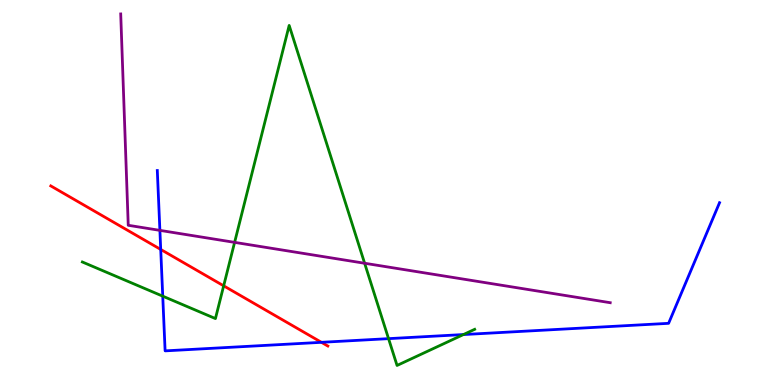[{'lines': ['blue', 'red'], 'intersections': [{'x': 2.07, 'y': 3.52}, {'x': 4.15, 'y': 1.11}]}, {'lines': ['green', 'red'], 'intersections': [{'x': 2.89, 'y': 2.58}]}, {'lines': ['purple', 'red'], 'intersections': []}, {'lines': ['blue', 'green'], 'intersections': [{'x': 2.1, 'y': 2.31}, {'x': 5.01, 'y': 1.2}, {'x': 5.98, 'y': 1.31}]}, {'lines': ['blue', 'purple'], 'intersections': [{'x': 2.06, 'y': 4.02}]}, {'lines': ['green', 'purple'], 'intersections': [{'x': 3.03, 'y': 3.7}, {'x': 4.7, 'y': 3.16}]}]